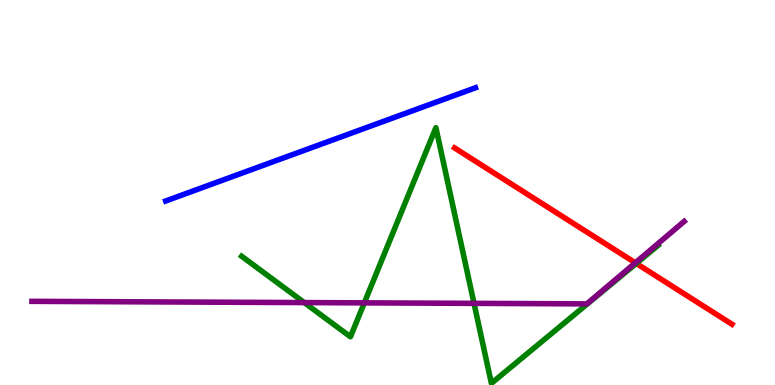[{'lines': ['blue', 'red'], 'intersections': []}, {'lines': ['green', 'red'], 'intersections': [{'x': 8.21, 'y': 3.16}]}, {'lines': ['purple', 'red'], 'intersections': [{'x': 8.2, 'y': 3.17}]}, {'lines': ['blue', 'green'], 'intersections': []}, {'lines': ['blue', 'purple'], 'intersections': []}, {'lines': ['green', 'purple'], 'intersections': [{'x': 3.93, 'y': 2.14}, {'x': 4.7, 'y': 2.13}, {'x': 6.12, 'y': 2.12}]}]